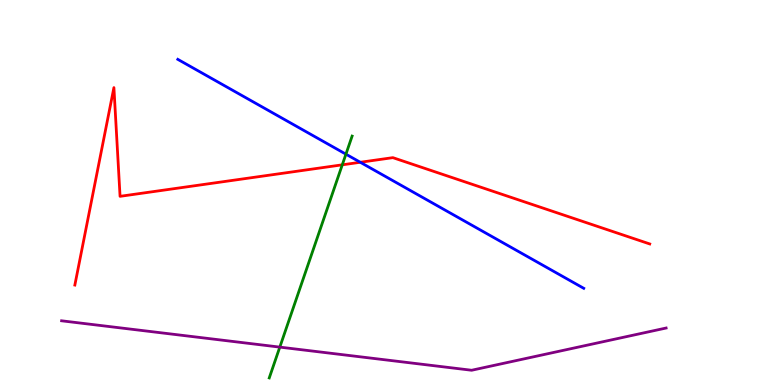[{'lines': ['blue', 'red'], 'intersections': [{'x': 4.65, 'y': 5.79}]}, {'lines': ['green', 'red'], 'intersections': [{'x': 4.42, 'y': 5.72}]}, {'lines': ['purple', 'red'], 'intersections': []}, {'lines': ['blue', 'green'], 'intersections': [{'x': 4.46, 'y': 6.0}]}, {'lines': ['blue', 'purple'], 'intersections': []}, {'lines': ['green', 'purple'], 'intersections': [{'x': 3.61, 'y': 0.984}]}]